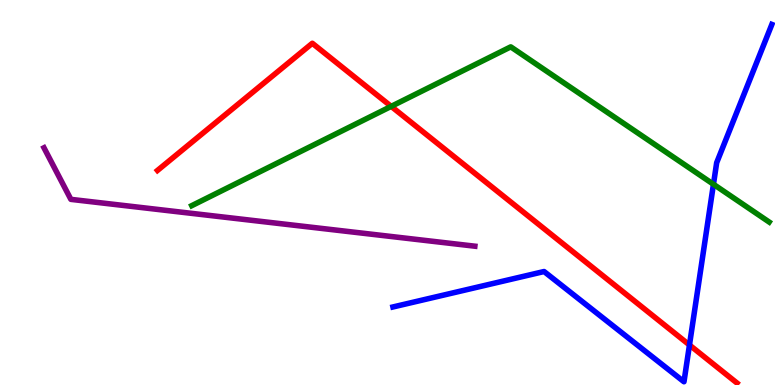[{'lines': ['blue', 'red'], 'intersections': [{'x': 8.9, 'y': 1.04}]}, {'lines': ['green', 'red'], 'intersections': [{'x': 5.05, 'y': 7.24}]}, {'lines': ['purple', 'red'], 'intersections': []}, {'lines': ['blue', 'green'], 'intersections': [{'x': 9.21, 'y': 5.21}]}, {'lines': ['blue', 'purple'], 'intersections': []}, {'lines': ['green', 'purple'], 'intersections': []}]